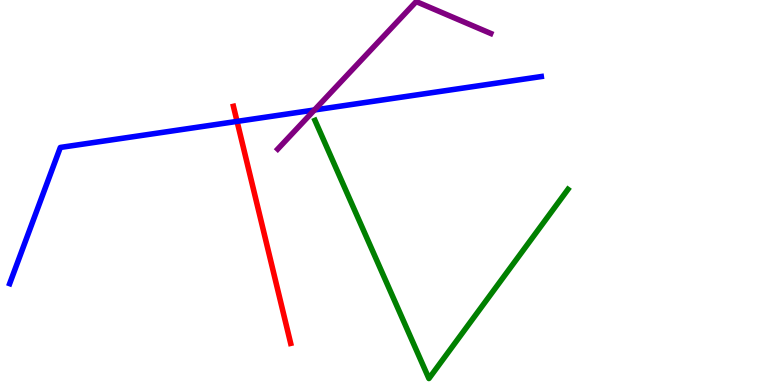[{'lines': ['blue', 'red'], 'intersections': [{'x': 3.06, 'y': 6.85}]}, {'lines': ['green', 'red'], 'intersections': []}, {'lines': ['purple', 'red'], 'intersections': []}, {'lines': ['blue', 'green'], 'intersections': []}, {'lines': ['blue', 'purple'], 'intersections': [{'x': 4.06, 'y': 7.14}]}, {'lines': ['green', 'purple'], 'intersections': []}]